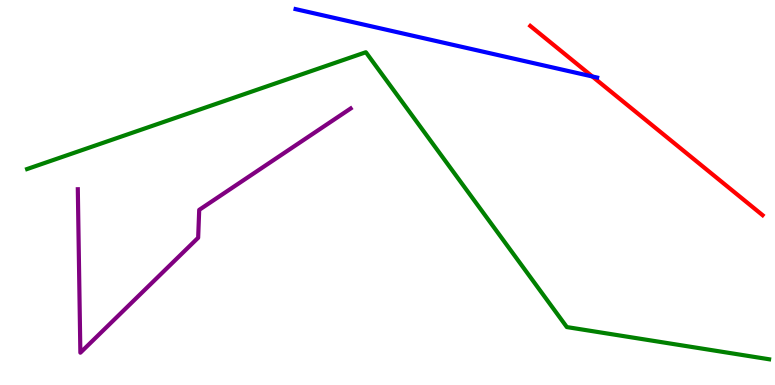[{'lines': ['blue', 'red'], 'intersections': [{'x': 7.64, 'y': 8.01}]}, {'lines': ['green', 'red'], 'intersections': []}, {'lines': ['purple', 'red'], 'intersections': []}, {'lines': ['blue', 'green'], 'intersections': []}, {'lines': ['blue', 'purple'], 'intersections': []}, {'lines': ['green', 'purple'], 'intersections': []}]